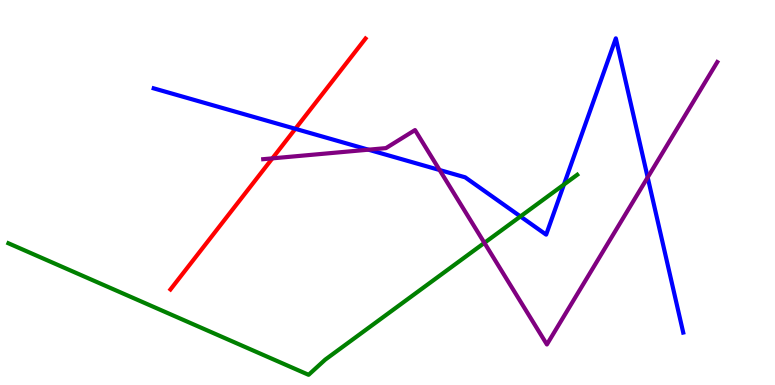[{'lines': ['blue', 'red'], 'intersections': [{'x': 3.81, 'y': 6.65}]}, {'lines': ['green', 'red'], 'intersections': []}, {'lines': ['purple', 'red'], 'intersections': [{'x': 3.51, 'y': 5.89}]}, {'lines': ['blue', 'green'], 'intersections': [{'x': 6.72, 'y': 4.38}, {'x': 7.28, 'y': 5.21}]}, {'lines': ['blue', 'purple'], 'intersections': [{'x': 4.75, 'y': 6.11}, {'x': 5.67, 'y': 5.58}, {'x': 8.36, 'y': 5.39}]}, {'lines': ['green', 'purple'], 'intersections': [{'x': 6.25, 'y': 3.69}]}]